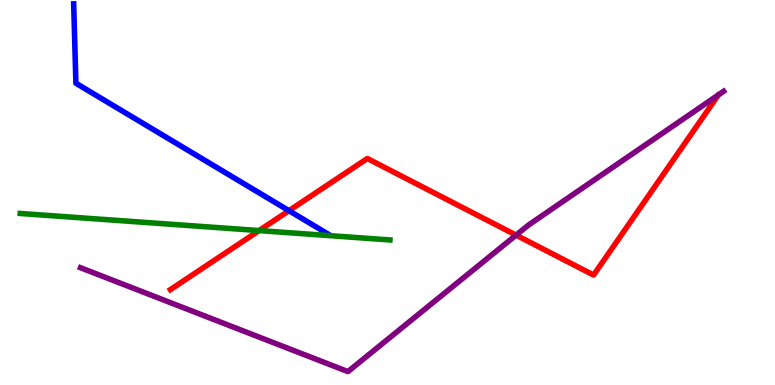[{'lines': ['blue', 'red'], 'intersections': [{'x': 3.73, 'y': 4.53}]}, {'lines': ['green', 'red'], 'intersections': [{'x': 3.34, 'y': 4.01}]}, {'lines': ['purple', 'red'], 'intersections': [{'x': 6.66, 'y': 3.89}]}, {'lines': ['blue', 'green'], 'intersections': []}, {'lines': ['blue', 'purple'], 'intersections': []}, {'lines': ['green', 'purple'], 'intersections': []}]